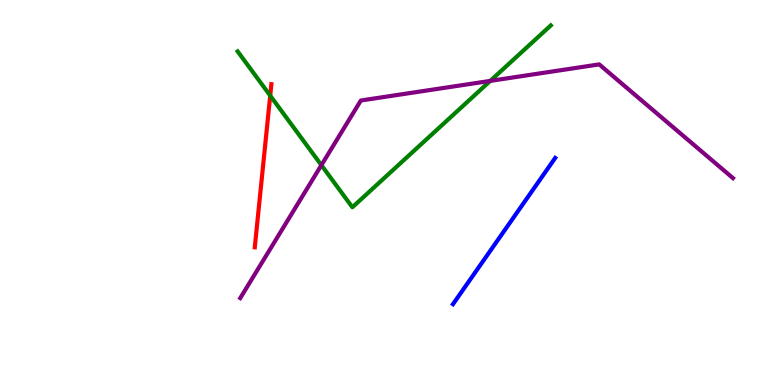[{'lines': ['blue', 'red'], 'intersections': []}, {'lines': ['green', 'red'], 'intersections': [{'x': 3.49, 'y': 7.52}]}, {'lines': ['purple', 'red'], 'intersections': []}, {'lines': ['blue', 'green'], 'intersections': []}, {'lines': ['blue', 'purple'], 'intersections': []}, {'lines': ['green', 'purple'], 'intersections': [{'x': 4.15, 'y': 5.71}, {'x': 6.33, 'y': 7.9}]}]